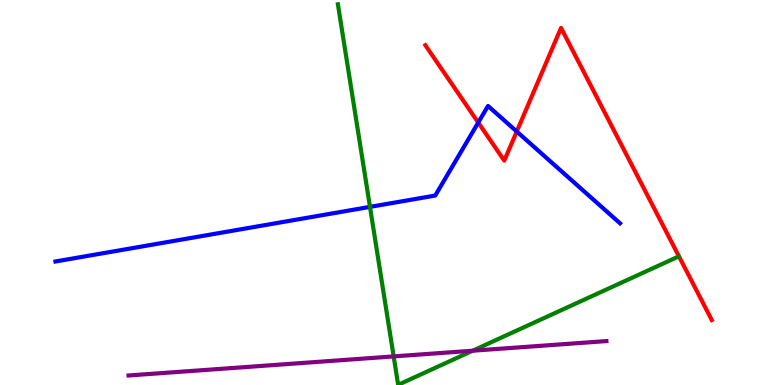[{'lines': ['blue', 'red'], 'intersections': [{'x': 6.17, 'y': 6.82}, {'x': 6.67, 'y': 6.58}]}, {'lines': ['green', 'red'], 'intersections': []}, {'lines': ['purple', 'red'], 'intersections': []}, {'lines': ['blue', 'green'], 'intersections': [{'x': 4.77, 'y': 4.63}]}, {'lines': ['blue', 'purple'], 'intersections': []}, {'lines': ['green', 'purple'], 'intersections': [{'x': 5.08, 'y': 0.743}, {'x': 6.1, 'y': 0.891}]}]